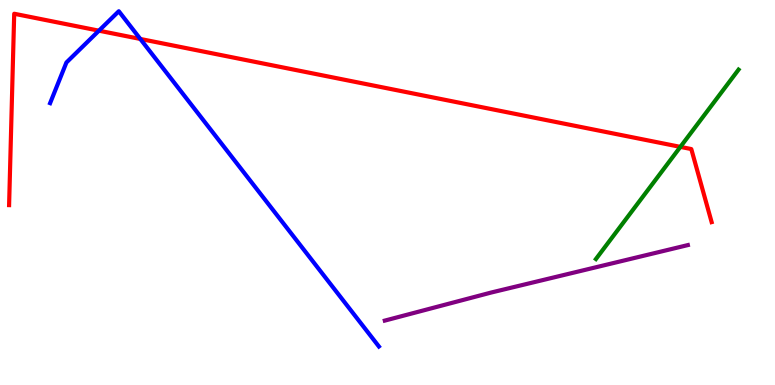[{'lines': ['blue', 'red'], 'intersections': [{'x': 1.28, 'y': 9.2}, {'x': 1.81, 'y': 8.99}]}, {'lines': ['green', 'red'], 'intersections': [{'x': 8.78, 'y': 6.18}]}, {'lines': ['purple', 'red'], 'intersections': []}, {'lines': ['blue', 'green'], 'intersections': []}, {'lines': ['blue', 'purple'], 'intersections': []}, {'lines': ['green', 'purple'], 'intersections': []}]